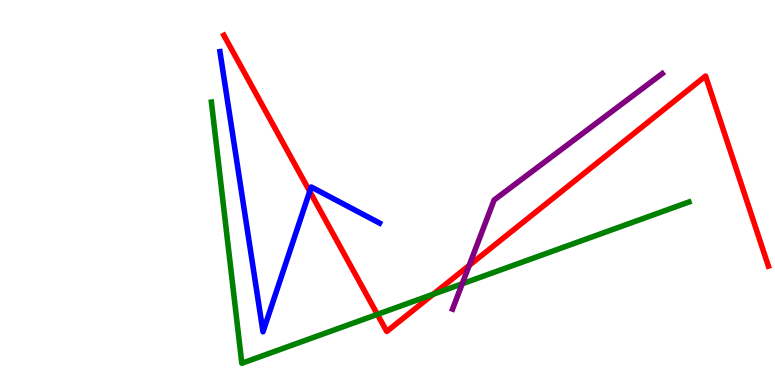[{'lines': ['blue', 'red'], 'intersections': [{'x': 4.0, 'y': 5.03}]}, {'lines': ['green', 'red'], 'intersections': [{'x': 4.87, 'y': 1.83}, {'x': 5.59, 'y': 2.36}]}, {'lines': ['purple', 'red'], 'intersections': [{'x': 6.05, 'y': 3.11}]}, {'lines': ['blue', 'green'], 'intersections': []}, {'lines': ['blue', 'purple'], 'intersections': []}, {'lines': ['green', 'purple'], 'intersections': [{'x': 5.96, 'y': 2.63}]}]